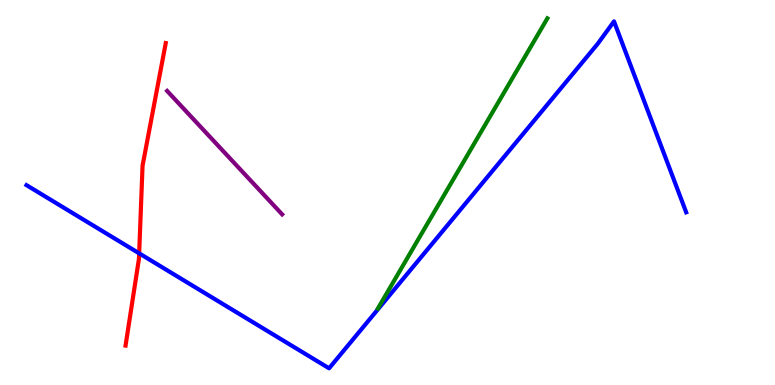[{'lines': ['blue', 'red'], 'intersections': [{'x': 1.8, 'y': 3.42}]}, {'lines': ['green', 'red'], 'intersections': []}, {'lines': ['purple', 'red'], 'intersections': []}, {'lines': ['blue', 'green'], 'intersections': []}, {'lines': ['blue', 'purple'], 'intersections': []}, {'lines': ['green', 'purple'], 'intersections': []}]